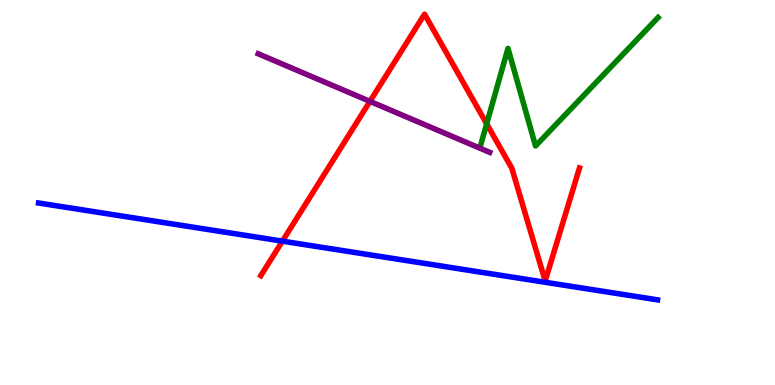[{'lines': ['blue', 'red'], 'intersections': [{'x': 3.64, 'y': 3.74}]}, {'lines': ['green', 'red'], 'intersections': [{'x': 6.28, 'y': 6.78}]}, {'lines': ['purple', 'red'], 'intersections': [{'x': 4.77, 'y': 7.37}]}, {'lines': ['blue', 'green'], 'intersections': []}, {'lines': ['blue', 'purple'], 'intersections': []}, {'lines': ['green', 'purple'], 'intersections': []}]